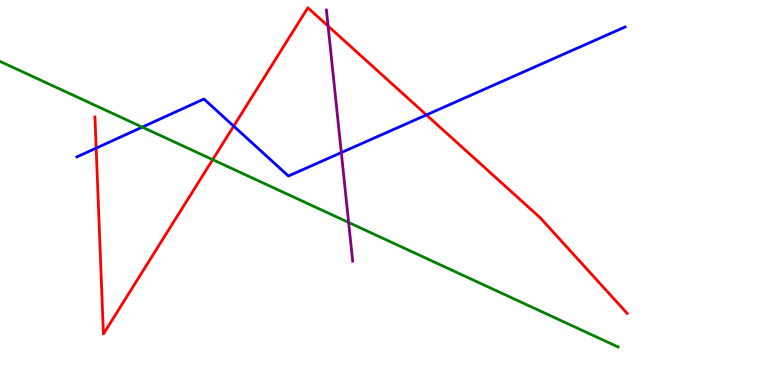[{'lines': ['blue', 'red'], 'intersections': [{'x': 1.24, 'y': 6.15}, {'x': 3.02, 'y': 6.72}, {'x': 5.5, 'y': 7.02}]}, {'lines': ['green', 'red'], 'intersections': [{'x': 2.74, 'y': 5.85}]}, {'lines': ['purple', 'red'], 'intersections': [{'x': 4.23, 'y': 9.32}]}, {'lines': ['blue', 'green'], 'intersections': [{'x': 1.84, 'y': 6.7}]}, {'lines': ['blue', 'purple'], 'intersections': [{'x': 4.4, 'y': 6.04}]}, {'lines': ['green', 'purple'], 'intersections': [{'x': 4.5, 'y': 4.22}]}]